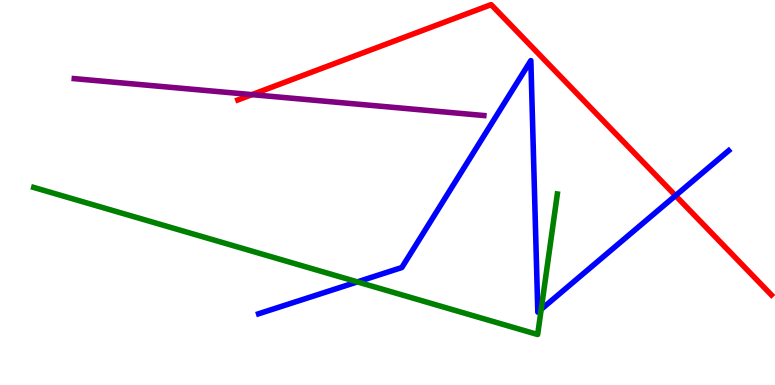[{'lines': ['blue', 'red'], 'intersections': [{'x': 8.72, 'y': 4.92}]}, {'lines': ['green', 'red'], 'intersections': []}, {'lines': ['purple', 'red'], 'intersections': [{'x': 3.25, 'y': 7.54}]}, {'lines': ['blue', 'green'], 'intersections': [{'x': 4.61, 'y': 2.68}, {'x': 6.98, 'y': 1.97}]}, {'lines': ['blue', 'purple'], 'intersections': []}, {'lines': ['green', 'purple'], 'intersections': []}]